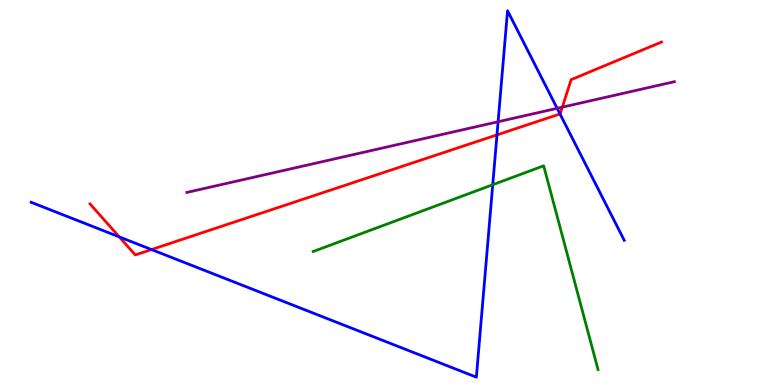[{'lines': ['blue', 'red'], 'intersections': [{'x': 1.54, 'y': 3.85}, {'x': 1.95, 'y': 3.52}, {'x': 6.41, 'y': 6.5}, {'x': 7.23, 'y': 7.04}]}, {'lines': ['green', 'red'], 'intersections': []}, {'lines': ['purple', 'red'], 'intersections': [{'x': 7.26, 'y': 7.22}]}, {'lines': ['blue', 'green'], 'intersections': [{'x': 6.36, 'y': 5.2}]}, {'lines': ['blue', 'purple'], 'intersections': [{'x': 6.43, 'y': 6.84}, {'x': 7.19, 'y': 7.19}]}, {'lines': ['green', 'purple'], 'intersections': []}]